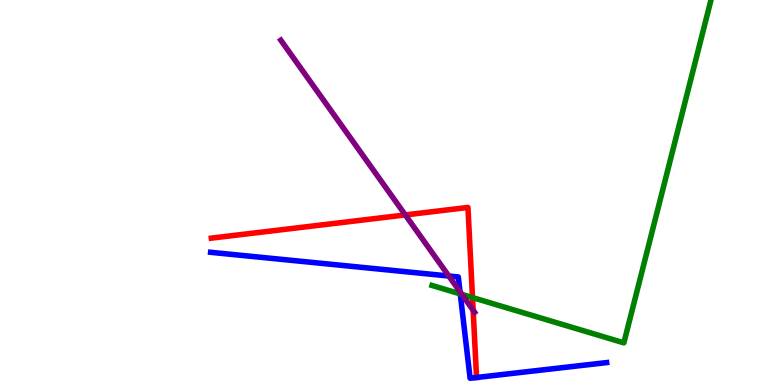[{'lines': ['blue', 'red'], 'intersections': [{'x': 6.15, 'y': 0.195}]}, {'lines': ['green', 'red'], 'intersections': [{'x': 6.1, 'y': 2.27}]}, {'lines': ['purple', 'red'], 'intersections': [{'x': 5.23, 'y': 4.42}, {'x': 6.11, 'y': 1.94}]}, {'lines': ['blue', 'green'], 'intersections': [{'x': 5.94, 'y': 2.37}]}, {'lines': ['blue', 'purple'], 'intersections': [{'x': 5.79, 'y': 2.83}, {'x': 5.94, 'y': 2.42}]}, {'lines': ['green', 'purple'], 'intersections': [{'x': 5.96, 'y': 2.35}]}]